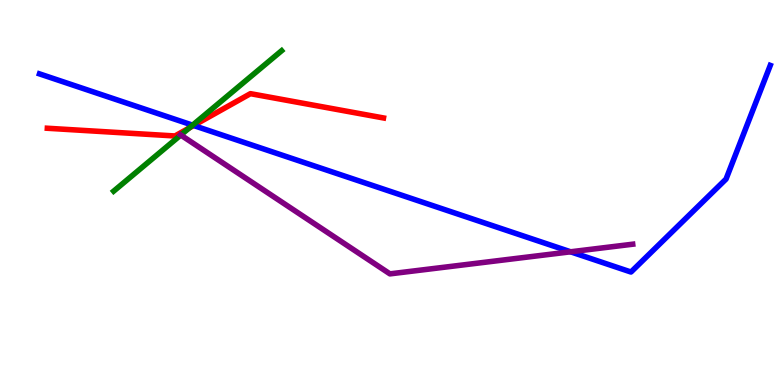[{'lines': ['blue', 'red'], 'intersections': [{'x': 2.5, 'y': 6.74}]}, {'lines': ['green', 'red'], 'intersections': [{'x': 2.44, 'y': 6.68}]}, {'lines': ['purple', 'red'], 'intersections': []}, {'lines': ['blue', 'green'], 'intersections': [{'x': 2.48, 'y': 6.75}]}, {'lines': ['blue', 'purple'], 'intersections': [{'x': 7.36, 'y': 3.46}]}, {'lines': ['green', 'purple'], 'intersections': [{'x': 2.33, 'y': 6.49}]}]